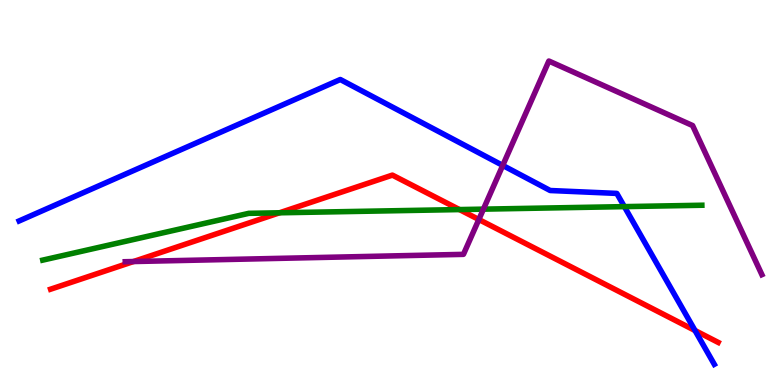[{'lines': ['blue', 'red'], 'intersections': [{'x': 8.97, 'y': 1.42}]}, {'lines': ['green', 'red'], 'intersections': [{'x': 3.61, 'y': 4.47}, {'x': 5.93, 'y': 4.56}]}, {'lines': ['purple', 'red'], 'intersections': [{'x': 1.72, 'y': 3.21}, {'x': 6.18, 'y': 4.3}]}, {'lines': ['blue', 'green'], 'intersections': [{'x': 8.06, 'y': 4.63}]}, {'lines': ['blue', 'purple'], 'intersections': [{'x': 6.49, 'y': 5.7}]}, {'lines': ['green', 'purple'], 'intersections': [{'x': 6.24, 'y': 4.57}]}]